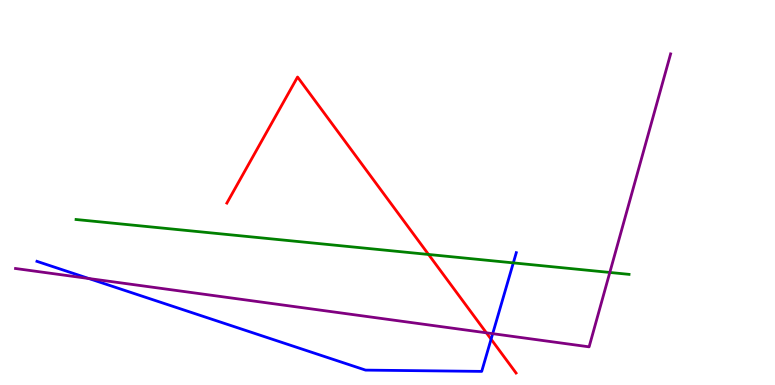[{'lines': ['blue', 'red'], 'intersections': [{'x': 6.34, 'y': 1.19}]}, {'lines': ['green', 'red'], 'intersections': [{'x': 5.53, 'y': 3.39}]}, {'lines': ['purple', 'red'], 'intersections': [{'x': 6.28, 'y': 1.36}]}, {'lines': ['blue', 'green'], 'intersections': [{'x': 6.62, 'y': 3.17}]}, {'lines': ['blue', 'purple'], 'intersections': [{'x': 1.15, 'y': 2.77}, {'x': 6.36, 'y': 1.33}]}, {'lines': ['green', 'purple'], 'intersections': [{'x': 7.87, 'y': 2.92}]}]